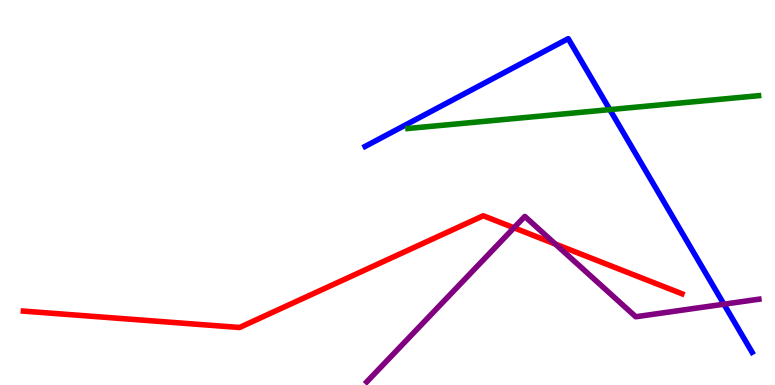[{'lines': ['blue', 'red'], 'intersections': []}, {'lines': ['green', 'red'], 'intersections': []}, {'lines': ['purple', 'red'], 'intersections': [{'x': 6.63, 'y': 4.08}, {'x': 7.17, 'y': 3.66}]}, {'lines': ['blue', 'green'], 'intersections': [{'x': 7.87, 'y': 7.15}]}, {'lines': ['blue', 'purple'], 'intersections': [{'x': 9.34, 'y': 2.1}]}, {'lines': ['green', 'purple'], 'intersections': []}]